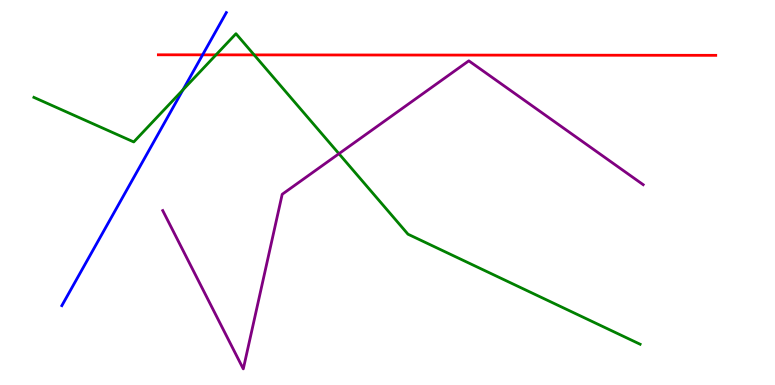[{'lines': ['blue', 'red'], 'intersections': [{'x': 2.61, 'y': 8.58}]}, {'lines': ['green', 'red'], 'intersections': [{'x': 2.79, 'y': 8.58}, {'x': 3.28, 'y': 8.57}]}, {'lines': ['purple', 'red'], 'intersections': []}, {'lines': ['blue', 'green'], 'intersections': [{'x': 2.36, 'y': 7.67}]}, {'lines': ['blue', 'purple'], 'intersections': []}, {'lines': ['green', 'purple'], 'intersections': [{'x': 4.37, 'y': 6.01}]}]